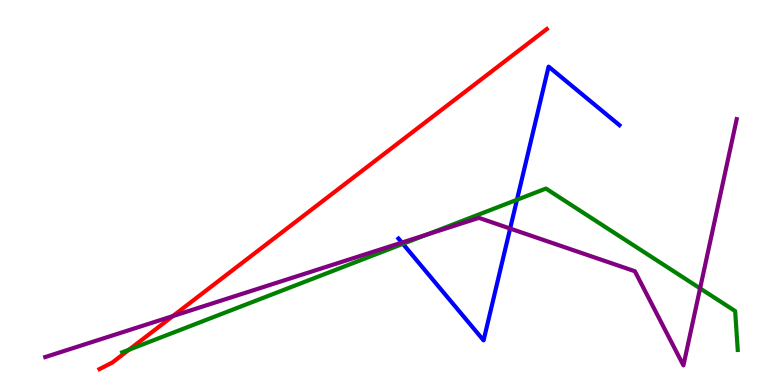[{'lines': ['blue', 'red'], 'intersections': []}, {'lines': ['green', 'red'], 'intersections': [{'x': 1.66, 'y': 0.916}]}, {'lines': ['purple', 'red'], 'intersections': [{'x': 2.23, 'y': 1.79}]}, {'lines': ['blue', 'green'], 'intersections': [{'x': 5.2, 'y': 3.67}, {'x': 6.67, 'y': 4.81}]}, {'lines': ['blue', 'purple'], 'intersections': [{'x': 5.19, 'y': 3.7}, {'x': 6.58, 'y': 4.06}]}, {'lines': ['green', 'purple'], 'intersections': [{'x': 5.51, 'y': 3.91}, {'x': 9.03, 'y': 2.51}]}]